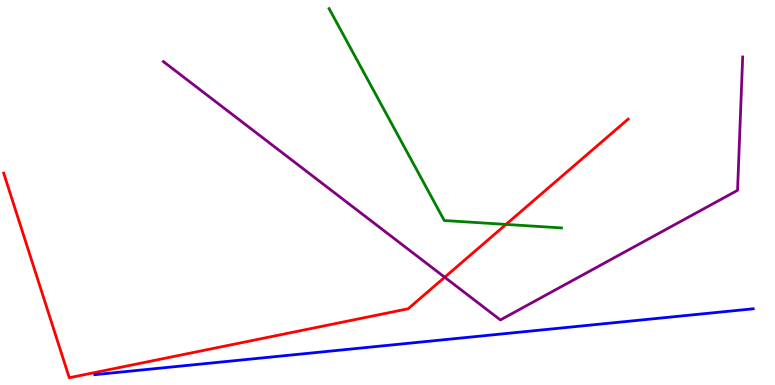[{'lines': ['blue', 'red'], 'intersections': []}, {'lines': ['green', 'red'], 'intersections': [{'x': 6.53, 'y': 4.17}]}, {'lines': ['purple', 'red'], 'intersections': [{'x': 5.74, 'y': 2.8}]}, {'lines': ['blue', 'green'], 'intersections': []}, {'lines': ['blue', 'purple'], 'intersections': []}, {'lines': ['green', 'purple'], 'intersections': []}]